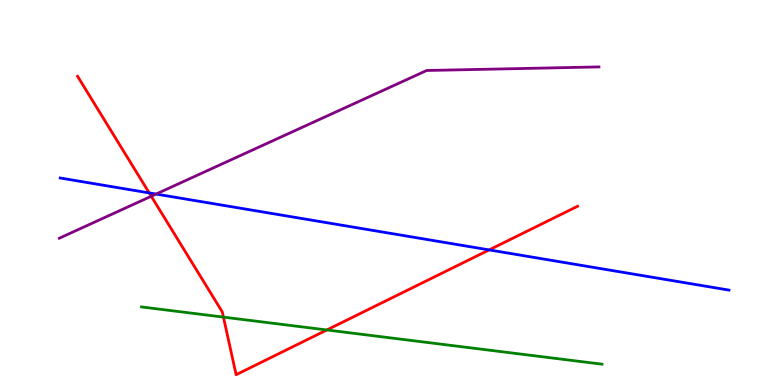[{'lines': ['blue', 'red'], 'intersections': [{'x': 1.93, 'y': 4.99}, {'x': 6.31, 'y': 3.51}]}, {'lines': ['green', 'red'], 'intersections': [{'x': 2.88, 'y': 1.76}, {'x': 4.22, 'y': 1.43}]}, {'lines': ['purple', 'red'], 'intersections': [{'x': 1.95, 'y': 4.9}]}, {'lines': ['blue', 'green'], 'intersections': []}, {'lines': ['blue', 'purple'], 'intersections': [{'x': 2.01, 'y': 4.96}]}, {'lines': ['green', 'purple'], 'intersections': []}]